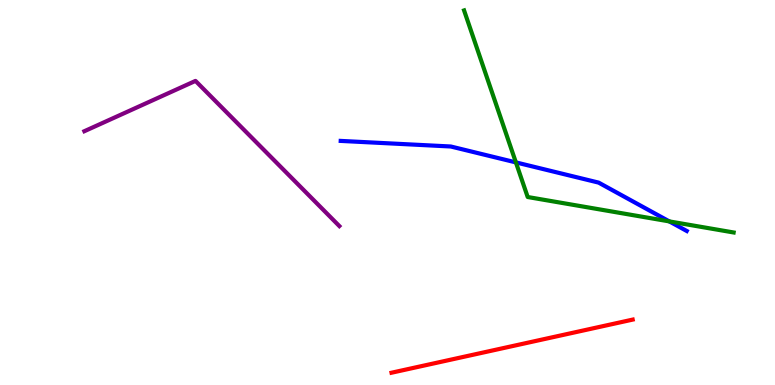[{'lines': ['blue', 'red'], 'intersections': []}, {'lines': ['green', 'red'], 'intersections': []}, {'lines': ['purple', 'red'], 'intersections': []}, {'lines': ['blue', 'green'], 'intersections': [{'x': 6.66, 'y': 5.78}, {'x': 8.64, 'y': 4.25}]}, {'lines': ['blue', 'purple'], 'intersections': []}, {'lines': ['green', 'purple'], 'intersections': []}]